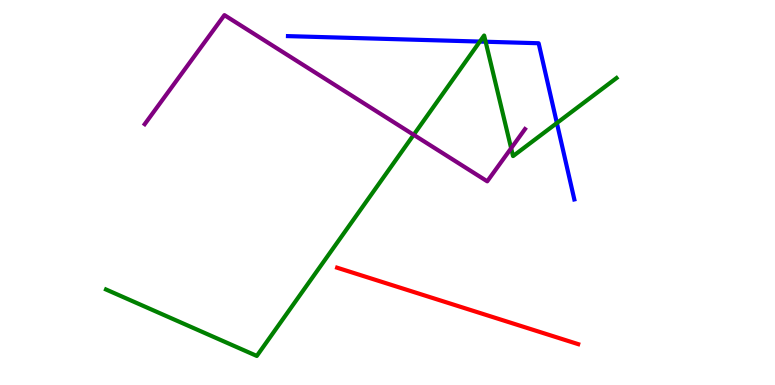[{'lines': ['blue', 'red'], 'intersections': []}, {'lines': ['green', 'red'], 'intersections': []}, {'lines': ['purple', 'red'], 'intersections': []}, {'lines': ['blue', 'green'], 'intersections': [{'x': 6.19, 'y': 8.92}, {'x': 6.27, 'y': 8.92}, {'x': 7.19, 'y': 6.8}]}, {'lines': ['blue', 'purple'], 'intersections': []}, {'lines': ['green', 'purple'], 'intersections': [{'x': 5.34, 'y': 6.5}, {'x': 6.6, 'y': 6.15}]}]